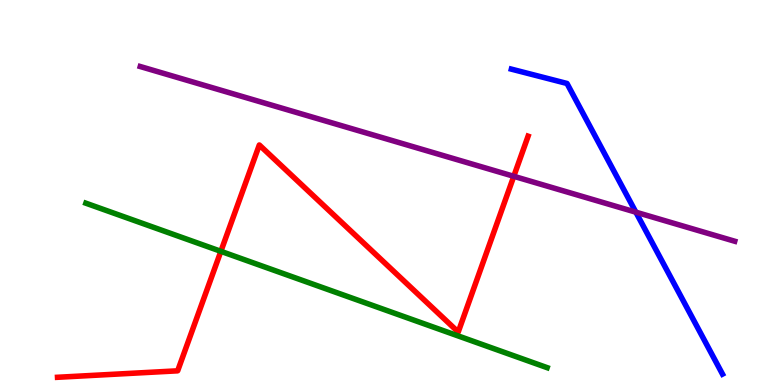[{'lines': ['blue', 'red'], 'intersections': []}, {'lines': ['green', 'red'], 'intersections': [{'x': 2.85, 'y': 3.47}]}, {'lines': ['purple', 'red'], 'intersections': [{'x': 6.63, 'y': 5.42}]}, {'lines': ['blue', 'green'], 'intersections': []}, {'lines': ['blue', 'purple'], 'intersections': [{'x': 8.2, 'y': 4.49}]}, {'lines': ['green', 'purple'], 'intersections': []}]